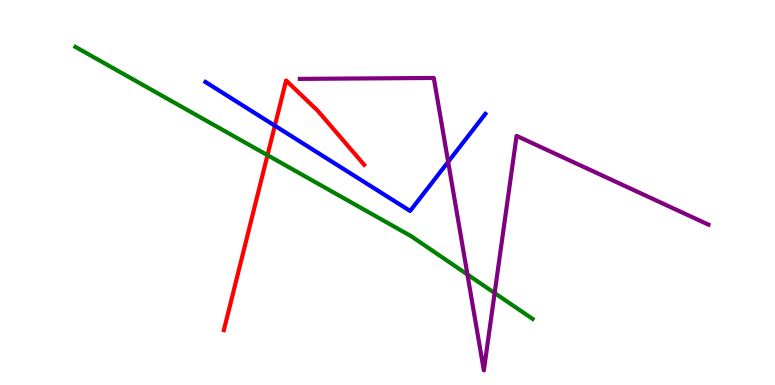[{'lines': ['blue', 'red'], 'intersections': [{'x': 3.55, 'y': 6.74}]}, {'lines': ['green', 'red'], 'intersections': [{'x': 3.45, 'y': 5.97}]}, {'lines': ['purple', 'red'], 'intersections': []}, {'lines': ['blue', 'green'], 'intersections': []}, {'lines': ['blue', 'purple'], 'intersections': [{'x': 5.78, 'y': 5.8}]}, {'lines': ['green', 'purple'], 'intersections': [{'x': 6.03, 'y': 2.87}, {'x': 6.38, 'y': 2.39}]}]